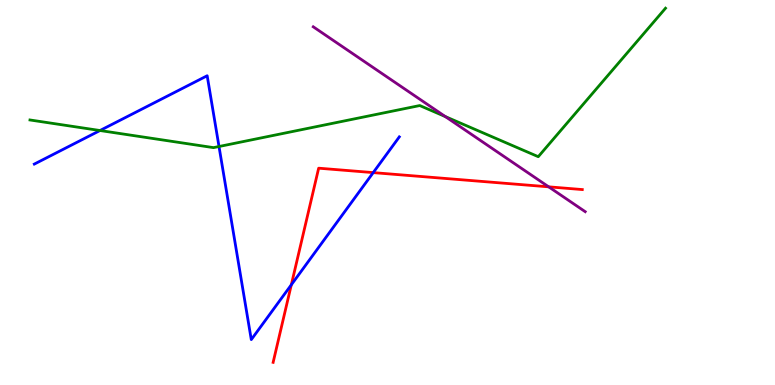[{'lines': ['blue', 'red'], 'intersections': [{'x': 3.76, 'y': 2.6}, {'x': 4.82, 'y': 5.52}]}, {'lines': ['green', 'red'], 'intersections': []}, {'lines': ['purple', 'red'], 'intersections': [{'x': 7.08, 'y': 5.15}]}, {'lines': ['blue', 'green'], 'intersections': [{'x': 1.29, 'y': 6.61}, {'x': 2.83, 'y': 6.19}]}, {'lines': ['blue', 'purple'], 'intersections': []}, {'lines': ['green', 'purple'], 'intersections': [{'x': 5.75, 'y': 6.97}]}]